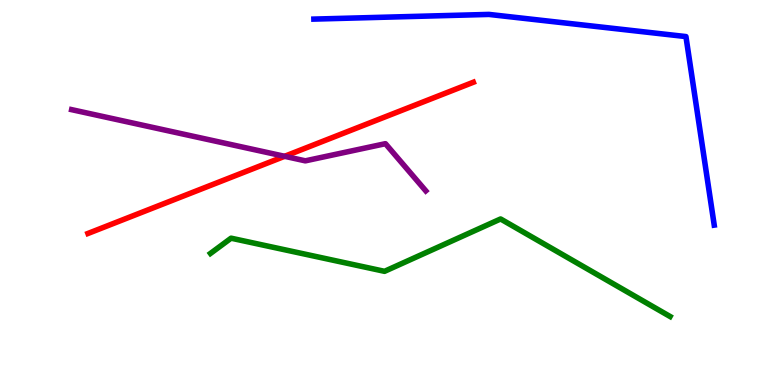[{'lines': ['blue', 'red'], 'intersections': []}, {'lines': ['green', 'red'], 'intersections': []}, {'lines': ['purple', 'red'], 'intersections': [{'x': 3.67, 'y': 5.94}]}, {'lines': ['blue', 'green'], 'intersections': []}, {'lines': ['blue', 'purple'], 'intersections': []}, {'lines': ['green', 'purple'], 'intersections': []}]